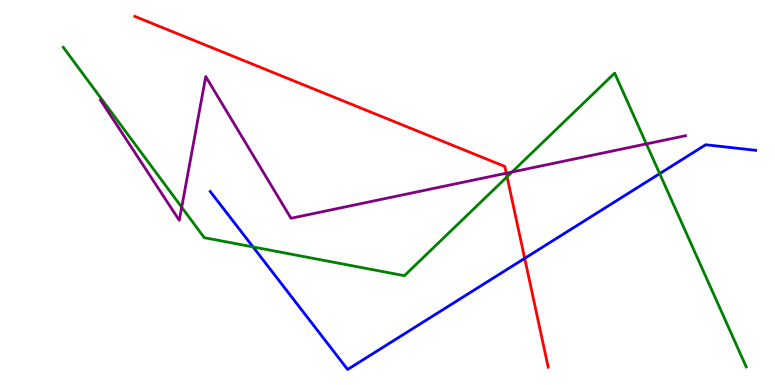[{'lines': ['blue', 'red'], 'intersections': [{'x': 6.77, 'y': 3.29}]}, {'lines': ['green', 'red'], 'intersections': [{'x': 6.54, 'y': 5.41}]}, {'lines': ['purple', 'red'], 'intersections': [{'x': 6.53, 'y': 5.5}]}, {'lines': ['blue', 'green'], 'intersections': [{'x': 3.26, 'y': 3.59}, {'x': 8.51, 'y': 5.49}]}, {'lines': ['blue', 'purple'], 'intersections': []}, {'lines': ['green', 'purple'], 'intersections': [{'x': 2.34, 'y': 4.62}, {'x': 6.61, 'y': 5.53}, {'x': 8.34, 'y': 6.26}]}]